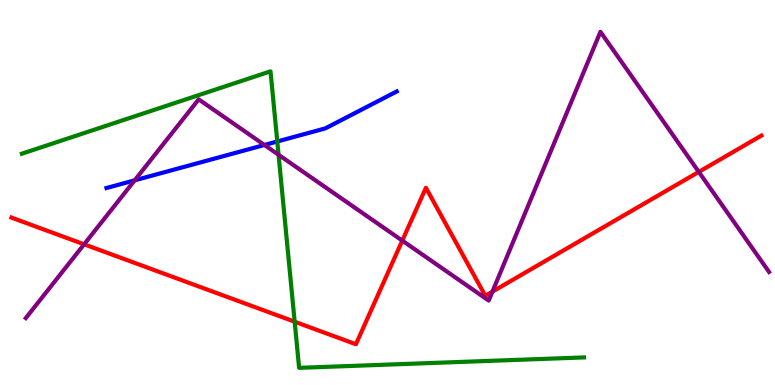[{'lines': ['blue', 'red'], 'intersections': []}, {'lines': ['green', 'red'], 'intersections': [{'x': 3.8, 'y': 1.64}]}, {'lines': ['purple', 'red'], 'intersections': [{'x': 1.09, 'y': 3.65}, {'x': 5.19, 'y': 3.75}, {'x': 6.35, 'y': 2.43}, {'x': 9.02, 'y': 5.53}]}, {'lines': ['blue', 'green'], 'intersections': [{'x': 3.58, 'y': 6.33}]}, {'lines': ['blue', 'purple'], 'intersections': [{'x': 1.74, 'y': 5.32}, {'x': 3.41, 'y': 6.23}]}, {'lines': ['green', 'purple'], 'intersections': [{'x': 3.59, 'y': 5.98}]}]